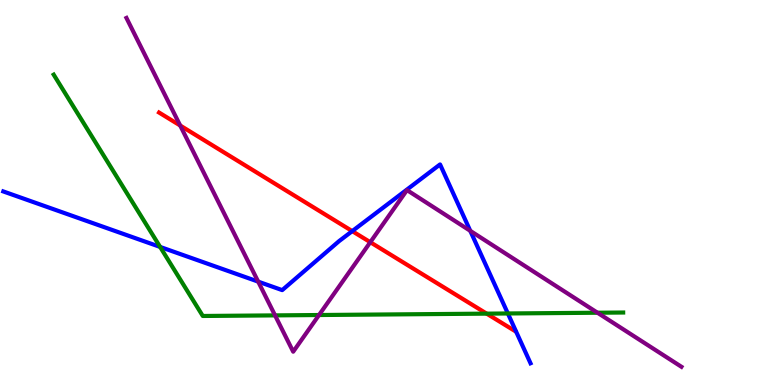[{'lines': ['blue', 'red'], 'intersections': [{'x': 4.55, 'y': 4.0}]}, {'lines': ['green', 'red'], 'intersections': [{'x': 6.28, 'y': 1.85}]}, {'lines': ['purple', 'red'], 'intersections': [{'x': 2.32, 'y': 6.74}, {'x': 4.78, 'y': 3.71}]}, {'lines': ['blue', 'green'], 'intersections': [{'x': 2.07, 'y': 3.59}, {'x': 6.55, 'y': 1.86}]}, {'lines': ['blue', 'purple'], 'intersections': [{'x': 3.33, 'y': 2.69}, {'x': 6.07, 'y': 4.0}]}, {'lines': ['green', 'purple'], 'intersections': [{'x': 3.55, 'y': 1.81}, {'x': 4.12, 'y': 1.82}, {'x': 7.71, 'y': 1.88}]}]